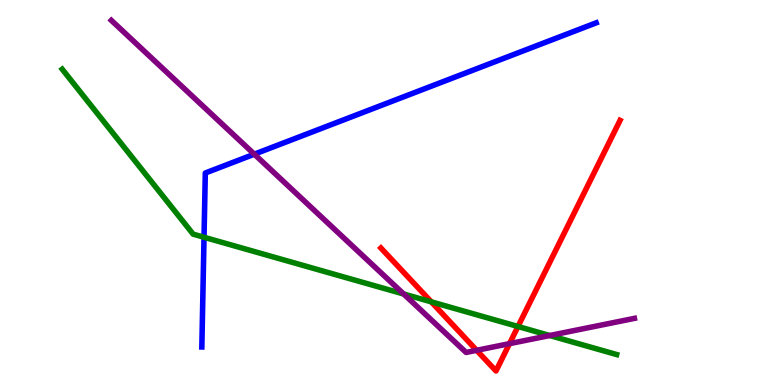[{'lines': ['blue', 'red'], 'intersections': []}, {'lines': ['green', 'red'], 'intersections': [{'x': 5.57, 'y': 2.16}, {'x': 6.68, 'y': 1.52}]}, {'lines': ['purple', 'red'], 'intersections': [{'x': 6.15, 'y': 0.901}, {'x': 6.57, 'y': 1.07}]}, {'lines': ['blue', 'green'], 'intersections': [{'x': 2.63, 'y': 3.84}]}, {'lines': ['blue', 'purple'], 'intersections': [{'x': 3.28, 'y': 6.0}]}, {'lines': ['green', 'purple'], 'intersections': [{'x': 5.21, 'y': 2.36}, {'x': 7.09, 'y': 1.29}]}]